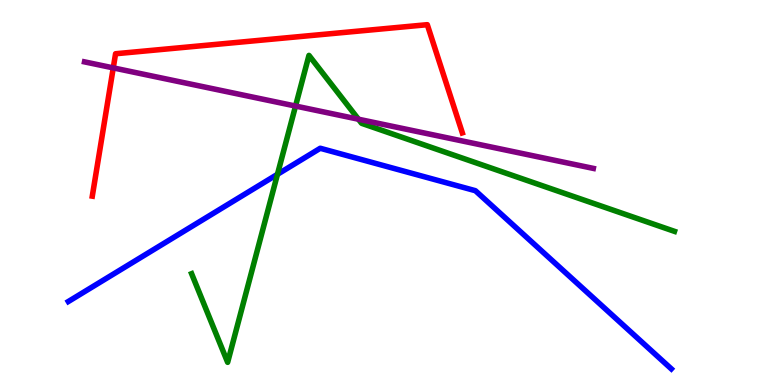[{'lines': ['blue', 'red'], 'intersections': []}, {'lines': ['green', 'red'], 'intersections': []}, {'lines': ['purple', 'red'], 'intersections': [{'x': 1.46, 'y': 8.24}]}, {'lines': ['blue', 'green'], 'intersections': [{'x': 3.58, 'y': 5.47}]}, {'lines': ['blue', 'purple'], 'intersections': []}, {'lines': ['green', 'purple'], 'intersections': [{'x': 3.81, 'y': 7.25}, {'x': 4.63, 'y': 6.9}]}]